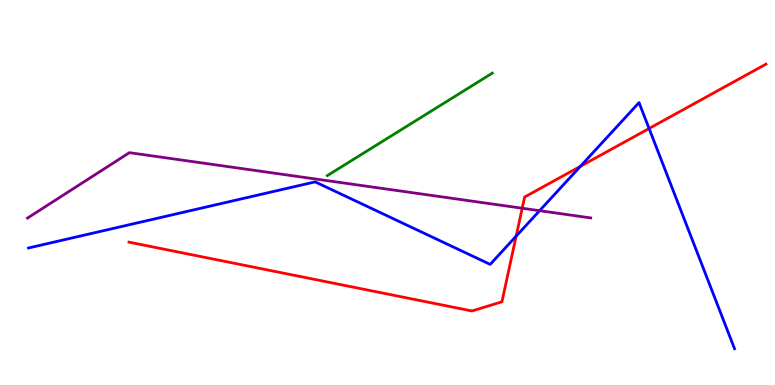[{'lines': ['blue', 'red'], 'intersections': [{'x': 6.66, 'y': 3.87}, {'x': 7.49, 'y': 5.68}, {'x': 8.38, 'y': 6.66}]}, {'lines': ['green', 'red'], 'intersections': []}, {'lines': ['purple', 'red'], 'intersections': [{'x': 6.74, 'y': 4.59}]}, {'lines': ['blue', 'green'], 'intersections': []}, {'lines': ['blue', 'purple'], 'intersections': [{'x': 6.96, 'y': 4.53}]}, {'lines': ['green', 'purple'], 'intersections': []}]